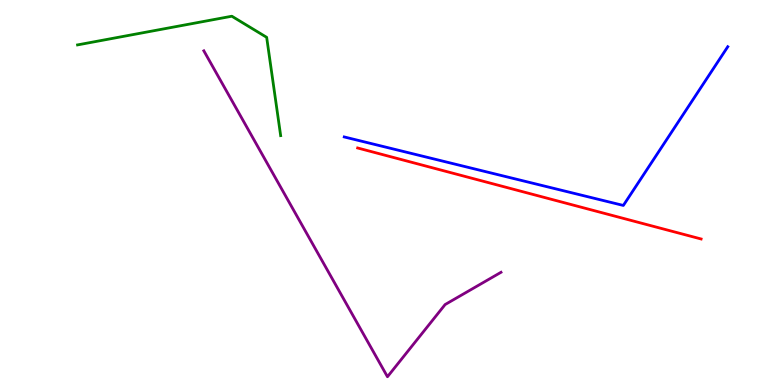[{'lines': ['blue', 'red'], 'intersections': []}, {'lines': ['green', 'red'], 'intersections': []}, {'lines': ['purple', 'red'], 'intersections': []}, {'lines': ['blue', 'green'], 'intersections': []}, {'lines': ['blue', 'purple'], 'intersections': []}, {'lines': ['green', 'purple'], 'intersections': []}]